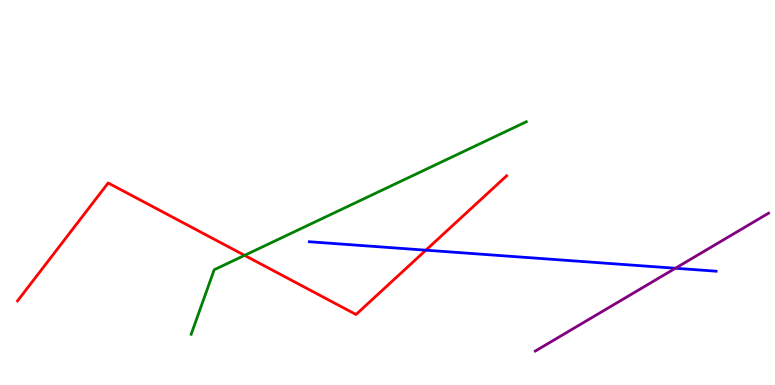[{'lines': ['blue', 'red'], 'intersections': [{'x': 5.5, 'y': 3.5}]}, {'lines': ['green', 'red'], 'intersections': [{'x': 3.16, 'y': 3.37}]}, {'lines': ['purple', 'red'], 'intersections': []}, {'lines': ['blue', 'green'], 'intersections': []}, {'lines': ['blue', 'purple'], 'intersections': [{'x': 8.71, 'y': 3.03}]}, {'lines': ['green', 'purple'], 'intersections': []}]